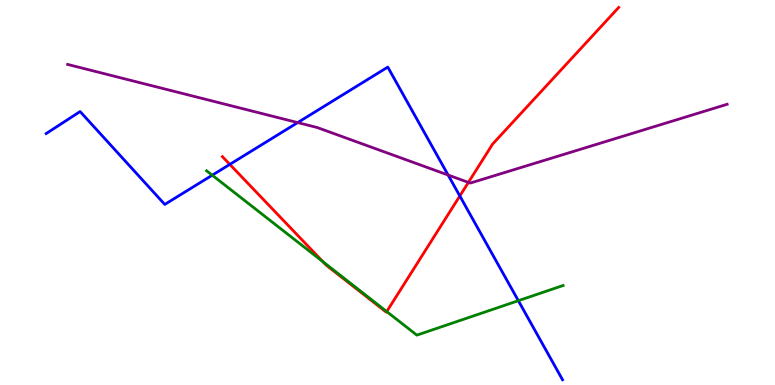[{'lines': ['blue', 'red'], 'intersections': [{'x': 2.97, 'y': 5.73}, {'x': 5.93, 'y': 4.91}]}, {'lines': ['green', 'red'], 'intersections': [{'x': 4.17, 'y': 3.2}, {'x': 4.99, 'y': 1.91}]}, {'lines': ['purple', 'red'], 'intersections': [{'x': 6.04, 'y': 5.26}]}, {'lines': ['blue', 'green'], 'intersections': [{'x': 2.74, 'y': 5.45}, {'x': 6.69, 'y': 2.19}]}, {'lines': ['blue', 'purple'], 'intersections': [{'x': 3.84, 'y': 6.82}, {'x': 5.78, 'y': 5.45}]}, {'lines': ['green', 'purple'], 'intersections': []}]